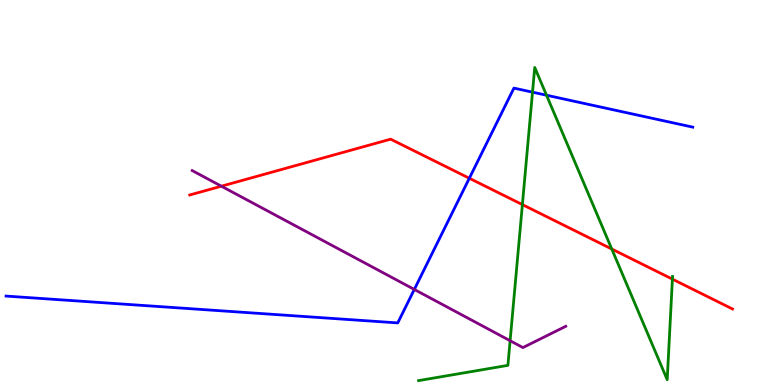[{'lines': ['blue', 'red'], 'intersections': [{'x': 6.06, 'y': 5.37}]}, {'lines': ['green', 'red'], 'intersections': [{'x': 6.74, 'y': 4.69}, {'x': 7.89, 'y': 3.53}, {'x': 8.68, 'y': 2.75}]}, {'lines': ['purple', 'red'], 'intersections': [{'x': 2.86, 'y': 5.16}]}, {'lines': ['blue', 'green'], 'intersections': [{'x': 6.87, 'y': 7.61}, {'x': 7.05, 'y': 7.53}]}, {'lines': ['blue', 'purple'], 'intersections': [{'x': 5.35, 'y': 2.48}]}, {'lines': ['green', 'purple'], 'intersections': [{'x': 6.58, 'y': 1.15}]}]